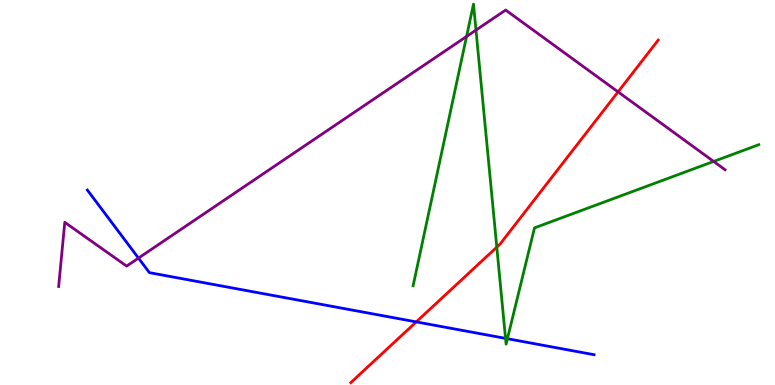[{'lines': ['blue', 'red'], 'intersections': [{'x': 5.37, 'y': 1.64}]}, {'lines': ['green', 'red'], 'intersections': [{'x': 6.41, 'y': 3.58}]}, {'lines': ['purple', 'red'], 'intersections': [{'x': 7.97, 'y': 7.61}]}, {'lines': ['blue', 'green'], 'intersections': [{'x': 6.52, 'y': 1.21}, {'x': 6.55, 'y': 1.2}]}, {'lines': ['blue', 'purple'], 'intersections': [{'x': 1.79, 'y': 3.3}]}, {'lines': ['green', 'purple'], 'intersections': [{'x': 6.02, 'y': 9.05}, {'x': 6.14, 'y': 9.22}, {'x': 9.21, 'y': 5.81}]}]